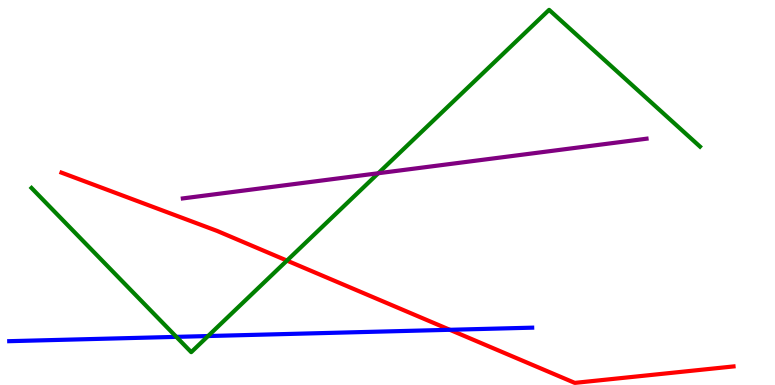[{'lines': ['blue', 'red'], 'intersections': [{'x': 5.8, 'y': 1.43}]}, {'lines': ['green', 'red'], 'intersections': [{'x': 3.7, 'y': 3.23}]}, {'lines': ['purple', 'red'], 'intersections': []}, {'lines': ['blue', 'green'], 'intersections': [{'x': 2.28, 'y': 1.25}, {'x': 2.68, 'y': 1.27}]}, {'lines': ['blue', 'purple'], 'intersections': []}, {'lines': ['green', 'purple'], 'intersections': [{'x': 4.88, 'y': 5.5}]}]